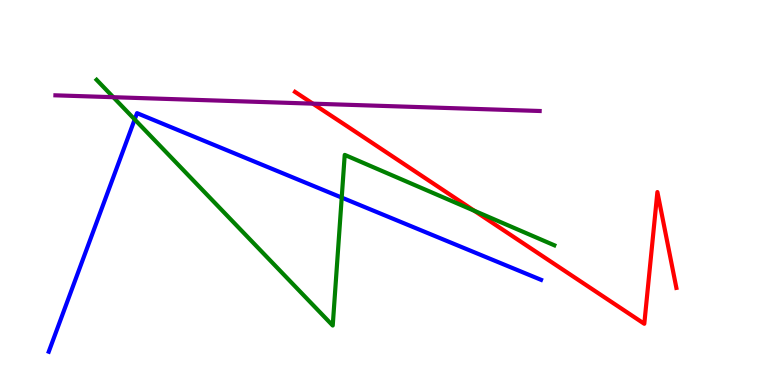[{'lines': ['blue', 'red'], 'intersections': []}, {'lines': ['green', 'red'], 'intersections': [{'x': 6.12, 'y': 4.53}]}, {'lines': ['purple', 'red'], 'intersections': [{'x': 4.04, 'y': 7.31}]}, {'lines': ['blue', 'green'], 'intersections': [{'x': 1.74, 'y': 6.9}, {'x': 4.41, 'y': 4.87}]}, {'lines': ['blue', 'purple'], 'intersections': []}, {'lines': ['green', 'purple'], 'intersections': [{'x': 1.46, 'y': 7.48}]}]